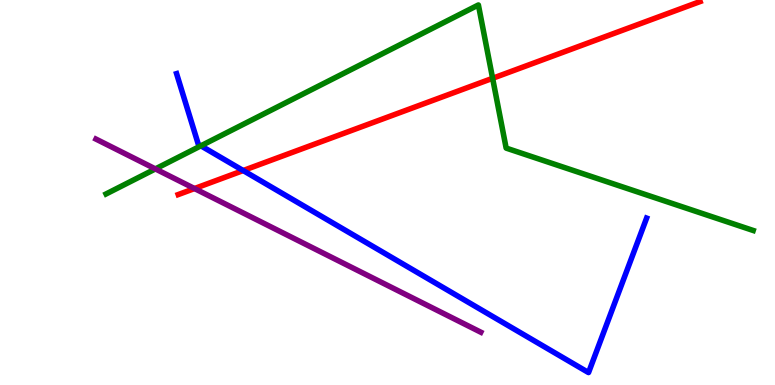[{'lines': ['blue', 'red'], 'intersections': [{'x': 3.14, 'y': 5.57}]}, {'lines': ['green', 'red'], 'intersections': [{'x': 6.36, 'y': 7.97}]}, {'lines': ['purple', 'red'], 'intersections': [{'x': 2.51, 'y': 5.1}]}, {'lines': ['blue', 'green'], 'intersections': [{'x': 2.59, 'y': 6.21}]}, {'lines': ['blue', 'purple'], 'intersections': []}, {'lines': ['green', 'purple'], 'intersections': [{'x': 2.01, 'y': 5.61}]}]